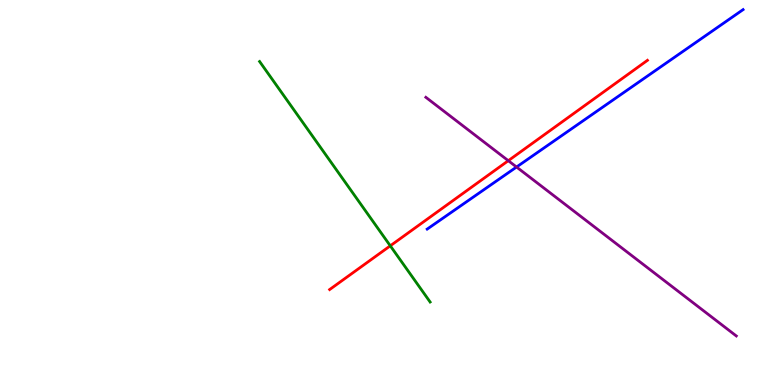[{'lines': ['blue', 'red'], 'intersections': []}, {'lines': ['green', 'red'], 'intersections': [{'x': 5.04, 'y': 3.62}]}, {'lines': ['purple', 'red'], 'intersections': [{'x': 6.56, 'y': 5.83}]}, {'lines': ['blue', 'green'], 'intersections': []}, {'lines': ['blue', 'purple'], 'intersections': [{'x': 6.67, 'y': 5.66}]}, {'lines': ['green', 'purple'], 'intersections': []}]